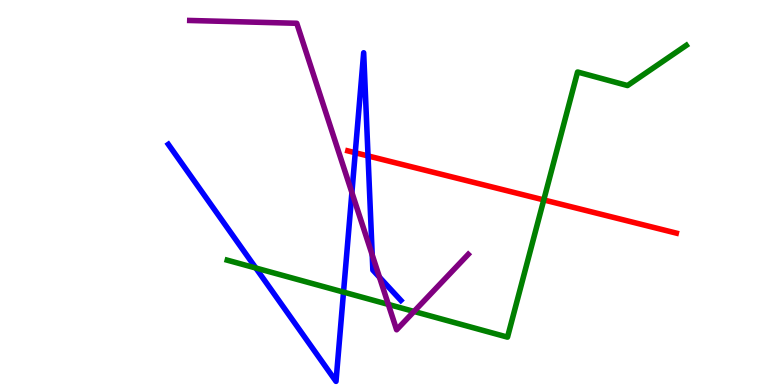[{'lines': ['blue', 'red'], 'intersections': [{'x': 4.58, 'y': 6.03}, {'x': 4.75, 'y': 5.95}]}, {'lines': ['green', 'red'], 'intersections': [{'x': 7.02, 'y': 4.81}]}, {'lines': ['purple', 'red'], 'intersections': []}, {'lines': ['blue', 'green'], 'intersections': [{'x': 3.3, 'y': 3.04}, {'x': 4.43, 'y': 2.41}]}, {'lines': ['blue', 'purple'], 'intersections': [{'x': 4.54, 'y': 5.0}, {'x': 4.8, 'y': 3.38}, {'x': 4.9, 'y': 2.8}]}, {'lines': ['green', 'purple'], 'intersections': [{'x': 5.01, 'y': 2.09}, {'x': 5.34, 'y': 1.91}]}]